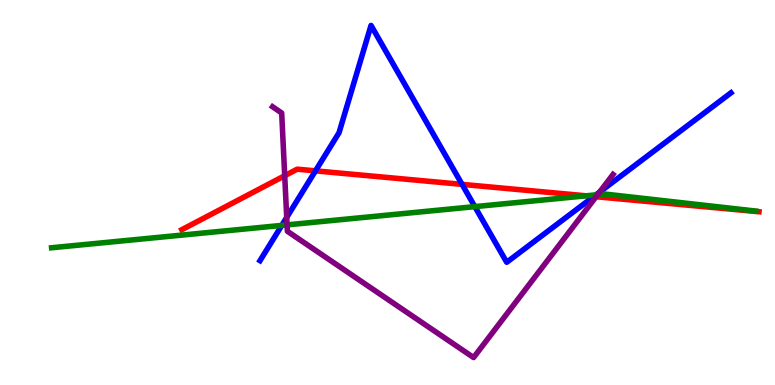[{'lines': ['blue', 'red'], 'intersections': [{'x': 4.07, 'y': 5.56}, {'x': 5.96, 'y': 5.21}, {'x': 7.66, 'y': 4.9}]}, {'lines': ['green', 'red'], 'intersections': [{'x': 7.56, 'y': 4.91}]}, {'lines': ['purple', 'red'], 'intersections': [{'x': 3.67, 'y': 5.44}, {'x': 7.69, 'y': 4.89}]}, {'lines': ['blue', 'green'], 'intersections': [{'x': 3.64, 'y': 4.15}, {'x': 6.13, 'y': 4.63}, {'x': 7.69, 'y': 4.94}]}, {'lines': ['blue', 'purple'], 'intersections': [{'x': 3.7, 'y': 4.35}, {'x': 7.74, 'y': 5.01}]}, {'lines': ['green', 'purple'], 'intersections': [{'x': 3.7, 'y': 4.16}, {'x': 7.71, 'y': 4.94}]}]